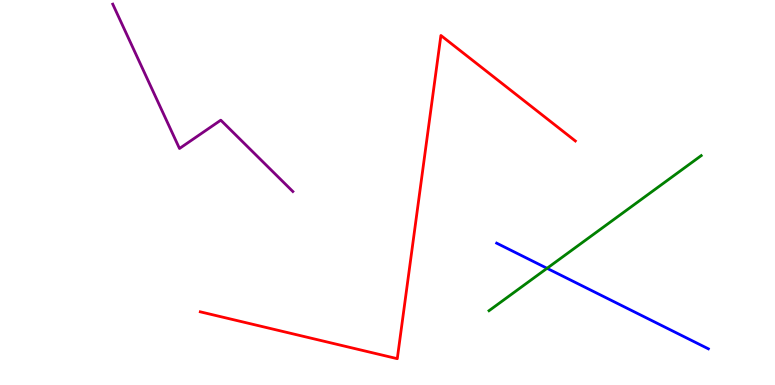[{'lines': ['blue', 'red'], 'intersections': []}, {'lines': ['green', 'red'], 'intersections': []}, {'lines': ['purple', 'red'], 'intersections': []}, {'lines': ['blue', 'green'], 'intersections': [{'x': 7.06, 'y': 3.03}]}, {'lines': ['blue', 'purple'], 'intersections': []}, {'lines': ['green', 'purple'], 'intersections': []}]